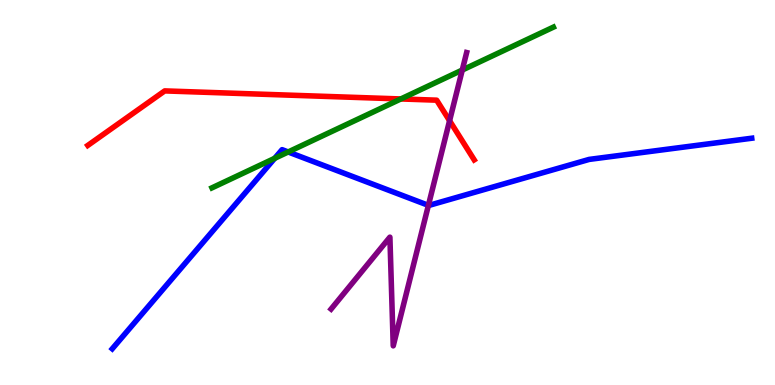[{'lines': ['blue', 'red'], 'intersections': []}, {'lines': ['green', 'red'], 'intersections': [{'x': 5.17, 'y': 7.43}]}, {'lines': ['purple', 'red'], 'intersections': [{'x': 5.8, 'y': 6.86}]}, {'lines': ['blue', 'green'], 'intersections': [{'x': 3.54, 'y': 5.89}, {'x': 3.72, 'y': 6.05}]}, {'lines': ['blue', 'purple'], 'intersections': [{'x': 5.53, 'y': 4.67}]}, {'lines': ['green', 'purple'], 'intersections': [{'x': 5.96, 'y': 8.18}]}]